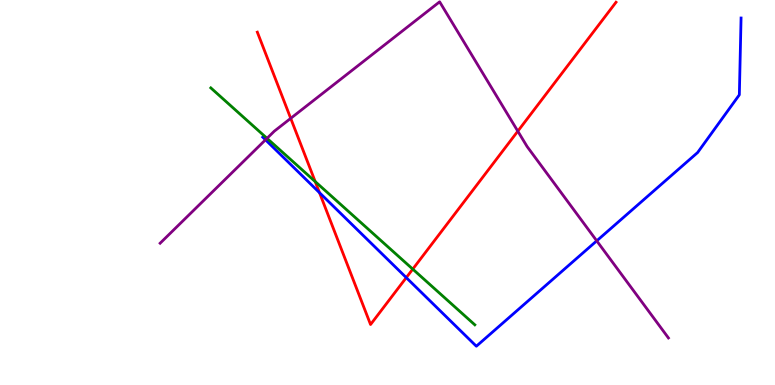[{'lines': ['blue', 'red'], 'intersections': [{'x': 4.12, 'y': 5.0}, {'x': 5.24, 'y': 2.79}]}, {'lines': ['green', 'red'], 'intersections': [{'x': 4.07, 'y': 5.28}, {'x': 5.33, 'y': 3.01}]}, {'lines': ['purple', 'red'], 'intersections': [{'x': 3.75, 'y': 6.93}, {'x': 6.68, 'y': 6.59}]}, {'lines': ['blue', 'green'], 'intersections': []}, {'lines': ['blue', 'purple'], 'intersections': [{'x': 3.43, 'y': 6.37}, {'x': 7.7, 'y': 3.74}]}, {'lines': ['green', 'purple'], 'intersections': [{'x': 3.45, 'y': 6.41}]}]